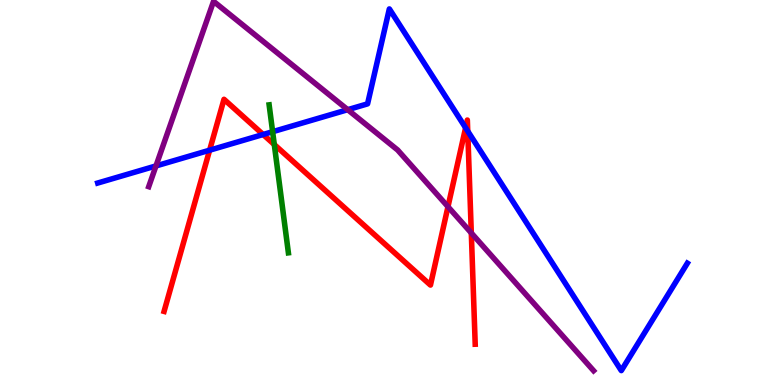[{'lines': ['blue', 'red'], 'intersections': [{'x': 2.7, 'y': 6.1}, {'x': 3.4, 'y': 6.51}, {'x': 6.01, 'y': 6.68}, {'x': 6.04, 'y': 6.59}]}, {'lines': ['green', 'red'], 'intersections': [{'x': 3.54, 'y': 6.25}]}, {'lines': ['purple', 'red'], 'intersections': [{'x': 5.78, 'y': 4.63}, {'x': 6.08, 'y': 3.95}]}, {'lines': ['blue', 'green'], 'intersections': [{'x': 3.52, 'y': 6.58}]}, {'lines': ['blue', 'purple'], 'intersections': [{'x': 2.01, 'y': 5.69}, {'x': 4.49, 'y': 7.15}]}, {'lines': ['green', 'purple'], 'intersections': []}]